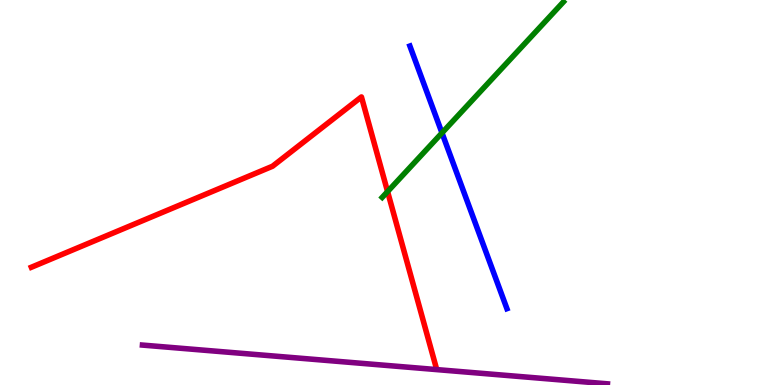[{'lines': ['blue', 'red'], 'intersections': []}, {'lines': ['green', 'red'], 'intersections': [{'x': 5.0, 'y': 5.02}]}, {'lines': ['purple', 'red'], 'intersections': []}, {'lines': ['blue', 'green'], 'intersections': [{'x': 5.7, 'y': 6.55}]}, {'lines': ['blue', 'purple'], 'intersections': []}, {'lines': ['green', 'purple'], 'intersections': []}]